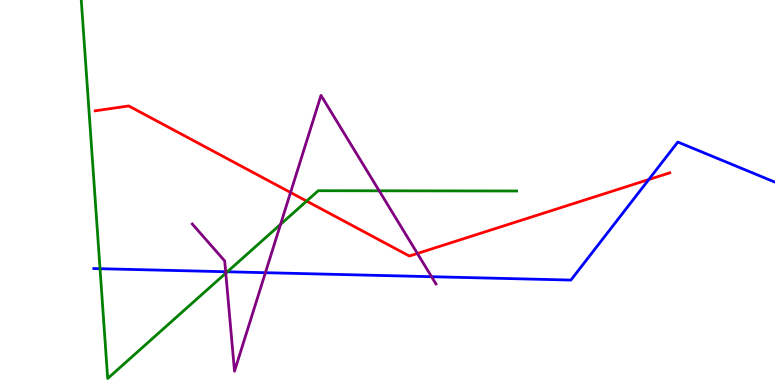[{'lines': ['blue', 'red'], 'intersections': [{'x': 8.37, 'y': 5.34}]}, {'lines': ['green', 'red'], 'intersections': [{'x': 3.96, 'y': 4.78}]}, {'lines': ['purple', 'red'], 'intersections': [{'x': 3.75, 'y': 5.0}, {'x': 5.39, 'y': 3.42}]}, {'lines': ['blue', 'green'], 'intersections': [{'x': 1.29, 'y': 3.02}, {'x': 2.93, 'y': 2.94}]}, {'lines': ['blue', 'purple'], 'intersections': [{'x': 2.91, 'y': 2.94}, {'x': 3.42, 'y': 2.92}, {'x': 5.57, 'y': 2.81}]}, {'lines': ['green', 'purple'], 'intersections': [{'x': 2.91, 'y': 2.9}, {'x': 3.62, 'y': 4.17}, {'x': 4.89, 'y': 5.04}]}]